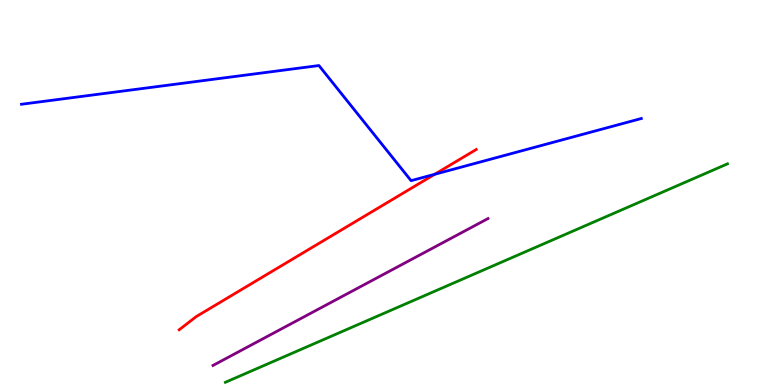[{'lines': ['blue', 'red'], 'intersections': [{'x': 5.61, 'y': 5.47}]}, {'lines': ['green', 'red'], 'intersections': []}, {'lines': ['purple', 'red'], 'intersections': []}, {'lines': ['blue', 'green'], 'intersections': []}, {'lines': ['blue', 'purple'], 'intersections': []}, {'lines': ['green', 'purple'], 'intersections': []}]